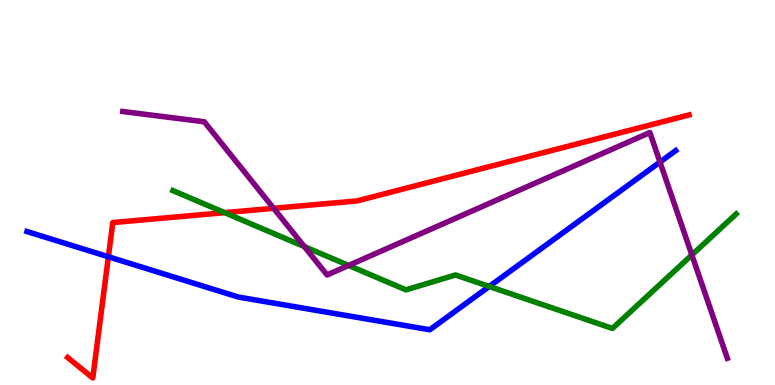[{'lines': ['blue', 'red'], 'intersections': [{'x': 1.4, 'y': 3.33}]}, {'lines': ['green', 'red'], 'intersections': [{'x': 2.9, 'y': 4.48}]}, {'lines': ['purple', 'red'], 'intersections': [{'x': 3.53, 'y': 4.59}]}, {'lines': ['blue', 'green'], 'intersections': [{'x': 6.31, 'y': 2.56}]}, {'lines': ['blue', 'purple'], 'intersections': [{'x': 8.52, 'y': 5.79}]}, {'lines': ['green', 'purple'], 'intersections': [{'x': 3.93, 'y': 3.6}, {'x': 4.5, 'y': 3.11}, {'x': 8.93, 'y': 3.38}]}]